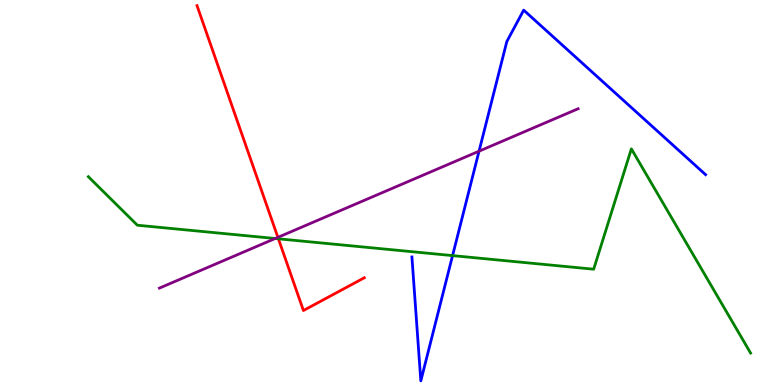[{'lines': ['blue', 'red'], 'intersections': []}, {'lines': ['green', 'red'], 'intersections': [{'x': 3.59, 'y': 3.8}]}, {'lines': ['purple', 'red'], 'intersections': [{'x': 3.59, 'y': 3.83}]}, {'lines': ['blue', 'green'], 'intersections': [{'x': 5.84, 'y': 3.36}]}, {'lines': ['blue', 'purple'], 'intersections': [{'x': 6.18, 'y': 6.07}]}, {'lines': ['green', 'purple'], 'intersections': [{'x': 3.55, 'y': 3.81}]}]